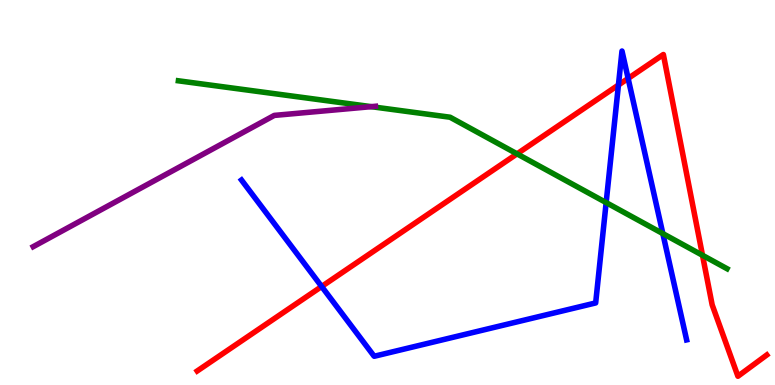[{'lines': ['blue', 'red'], 'intersections': [{'x': 4.15, 'y': 2.56}, {'x': 7.98, 'y': 7.79}, {'x': 8.1, 'y': 7.96}]}, {'lines': ['green', 'red'], 'intersections': [{'x': 6.67, 'y': 6.0}, {'x': 9.06, 'y': 3.37}]}, {'lines': ['purple', 'red'], 'intersections': []}, {'lines': ['blue', 'green'], 'intersections': [{'x': 7.82, 'y': 4.74}, {'x': 8.55, 'y': 3.93}]}, {'lines': ['blue', 'purple'], 'intersections': []}, {'lines': ['green', 'purple'], 'intersections': [{'x': 4.79, 'y': 7.23}]}]